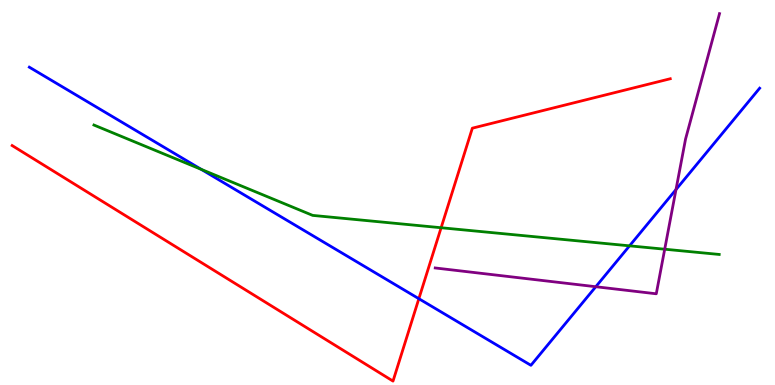[{'lines': ['blue', 'red'], 'intersections': [{'x': 5.4, 'y': 2.24}]}, {'lines': ['green', 'red'], 'intersections': [{'x': 5.69, 'y': 4.08}]}, {'lines': ['purple', 'red'], 'intersections': []}, {'lines': ['blue', 'green'], 'intersections': [{'x': 2.6, 'y': 5.6}, {'x': 8.12, 'y': 3.61}]}, {'lines': ['blue', 'purple'], 'intersections': [{'x': 7.69, 'y': 2.55}, {'x': 8.72, 'y': 5.08}]}, {'lines': ['green', 'purple'], 'intersections': [{'x': 8.58, 'y': 3.53}]}]